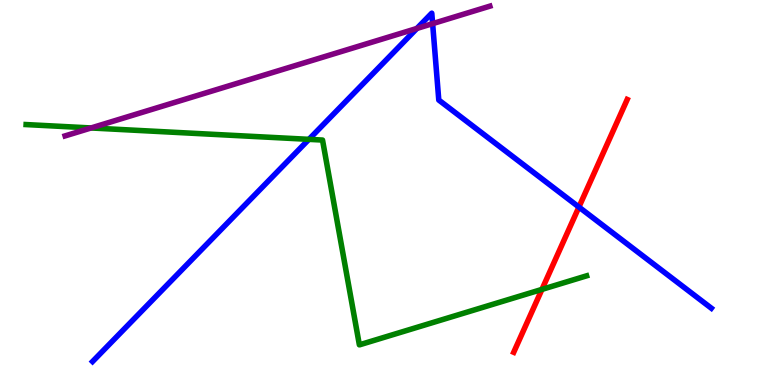[{'lines': ['blue', 'red'], 'intersections': [{'x': 7.47, 'y': 4.62}]}, {'lines': ['green', 'red'], 'intersections': [{'x': 6.99, 'y': 2.48}]}, {'lines': ['purple', 'red'], 'intersections': []}, {'lines': ['blue', 'green'], 'intersections': [{'x': 3.99, 'y': 6.38}]}, {'lines': ['blue', 'purple'], 'intersections': [{'x': 5.38, 'y': 9.26}, {'x': 5.58, 'y': 9.39}]}, {'lines': ['green', 'purple'], 'intersections': [{'x': 1.17, 'y': 6.68}]}]